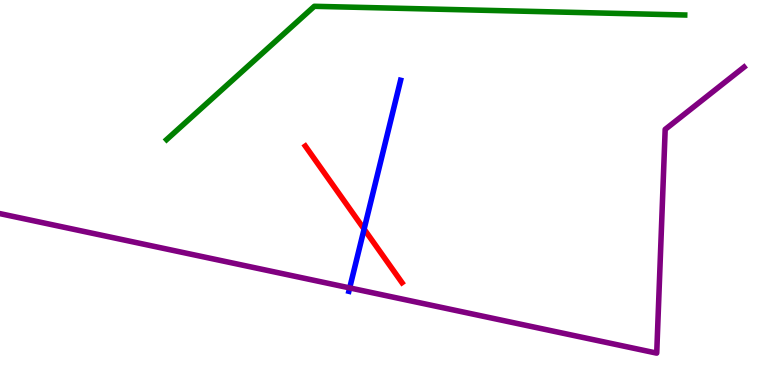[{'lines': ['blue', 'red'], 'intersections': [{'x': 4.7, 'y': 4.05}]}, {'lines': ['green', 'red'], 'intersections': []}, {'lines': ['purple', 'red'], 'intersections': []}, {'lines': ['blue', 'green'], 'intersections': []}, {'lines': ['blue', 'purple'], 'intersections': [{'x': 4.51, 'y': 2.52}]}, {'lines': ['green', 'purple'], 'intersections': []}]